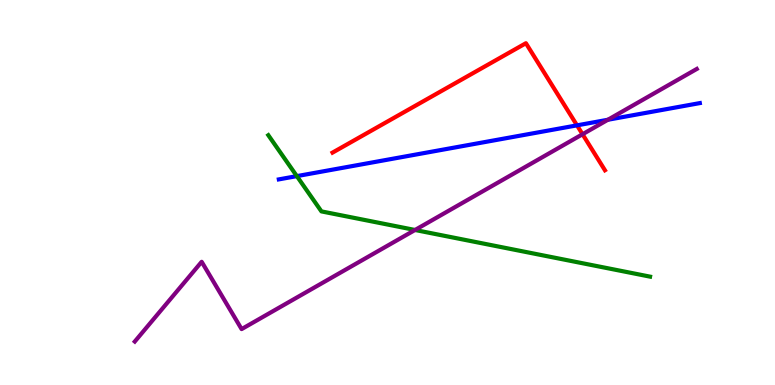[{'lines': ['blue', 'red'], 'intersections': [{'x': 7.45, 'y': 6.74}]}, {'lines': ['green', 'red'], 'intersections': []}, {'lines': ['purple', 'red'], 'intersections': [{'x': 7.52, 'y': 6.51}]}, {'lines': ['blue', 'green'], 'intersections': [{'x': 3.83, 'y': 5.43}]}, {'lines': ['blue', 'purple'], 'intersections': [{'x': 7.84, 'y': 6.89}]}, {'lines': ['green', 'purple'], 'intersections': [{'x': 5.36, 'y': 4.03}]}]